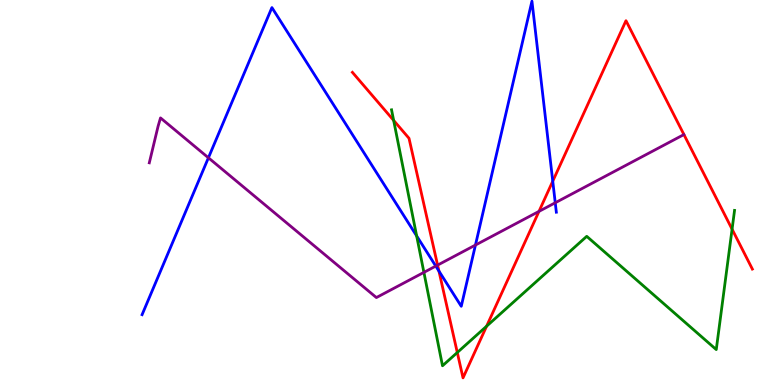[{'lines': ['blue', 'red'], 'intersections': [{'x': 5.66, 'y': 2.96}, {'x': 7.13, 'y': 5.29}]}, {'lines': ['green', 'red'], 'intersections': [{'x': 5.08, 'y': 6.87}, {'x': 5.9, 'y': 0.844}, {'x': 6.28, 'y': 1.53}, {'x': 9.45, 'y': 4.05}]}, {'lines': ['purple', 'red'], 'intersections': [{'x': 5.65, 'y': 3.11}, {'x': 6.95, 'y': 4.51}]}, {'lines': ['blue', 'green'], 'intersections': [{'x': 5.38, 'y': 3.87}]}, {'lines': ['blue', 'purple'], 'intersections': [{'x': 2.69, 'y': 5.9}, {'x': 5.62, 'y': 3.09}, {'x': 6.13, 'y': 3.64}, {'x': 7.16, 'y': 4.73}]}, {'lines': ['green', 'purple'], 'intersections': [{'x': 5.47, 'y': 2.93}]}]